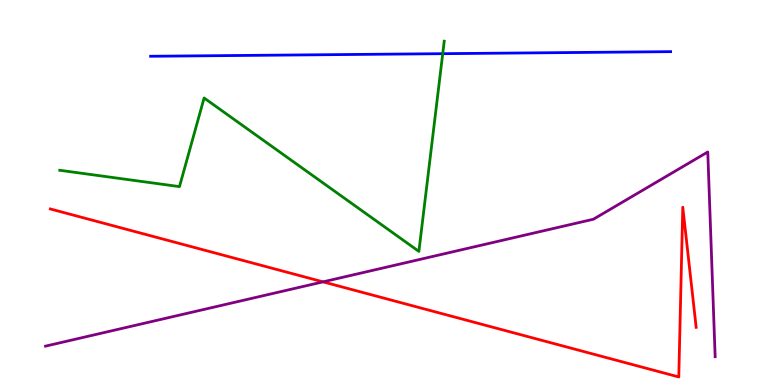[{'lines': ['blue', 'red'], 'intersections': []}, {'lines': ['green', 'red'], 'intersections': []}, {'lines': ['purple', 'red'], 'intersections': [{'x': 4.17, 'y': 2.68}]}, {'lines': ['blue', 'green'], 'intersections': [{'x': 5.71, 'y': 8.61}]}, {'lines': ['blue', 'purple'], 'intersections': []}, {'lines': ['green', 'purple'], 'intersections': []}]